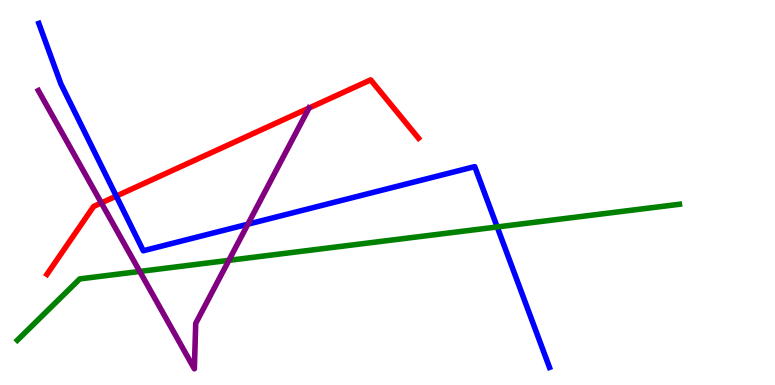[{'lines': ['blue', 'red'], 'intersections': [{'x': 1.5, 'y': 4.91}]}, {'lines': ['green', 'red'], 'intersections': []}, {'lines': ['purple', 'red'], 'intersections': [{'x': 1.31, 'y': 4.73}, {'x': 3.99, 'y': 7.19}]}, {'lines': ['blue', 'green'], 'intersections': [{'x': 6.42, 'y': 4.11}]}, {'lines': ['blue', 'purple'], 'intersections': [{'x': 3.2, 'y': 4.18}]}, {'lines': ['green', 'purple'], 'intersections': [{'x': 1.8, 'y': 2.95}, {'x': 2.95, 'y': 3.24}]}]